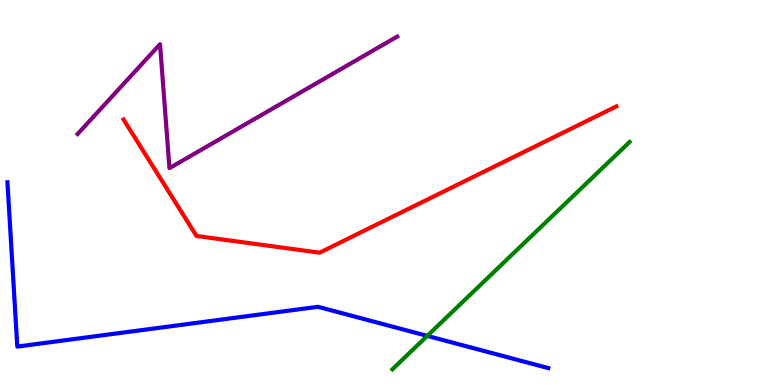[{'lines': ['blue', 'red'], 'intersections': []}, {'lines': ['green', 'red'], 'intersections': []}, {'lines': ['purple', 'red'], 'intersections': []}, {'lines': ['blue', 'green'], 'intersections': [{'x': 5.51, 'y': 1.28}]}, {'lines': ['blue', 'purple'], 'intersections': []}, {'lines': ['green', 'purple'], 'intersections': []}]